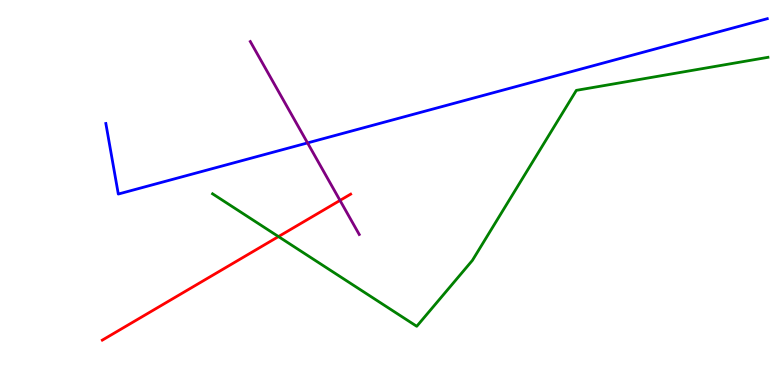[{'lines': ['blue', 'red'], 'intersections': []}, {'lines': ['green', 'red'], 'intersections': [{'x': 3.59, 'y': 3.86}]}, {'lines': ['purple', 'red'], 'intersections': [{'x': 4.39, 'y': 4.79}]}, {'lines': ['blue', 'green'], 'intersections': []}, {'lines': ['blue', 'purple'], 'intersections': [{'x': 3.97, 'y': 6.29}]}, {'lines': ['green', 'purple'], 'intersections': []}]